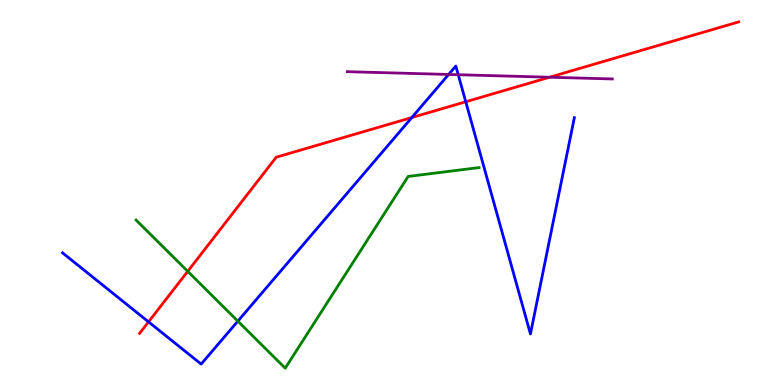[{'lines': ['blue', 'red'], 'intersections': [{'x': 1.92, 'y': 1.64}, {'x': 5.31, 'y': 6.95}, {'x': 6.01, 'y': 7.36}]}, {'lines': ['green', 'red'], 'intersections': [{'x': 2.42, 'y': 2.95}]}, {'lines': ['purple', 'red'], 'intersections': [{'x': 7.09, 'y': 7.99}]}, {'lines': ['blue', 'green'], 'intersections': [{'x': 3.07, 'y': 1.66}]}, {'lines': ['blue', 'purple'], 'intersections': [{'x': 5.79, 'y': 8.07}, {'x': 5.91, 'y': 8.06}]}, {'lines': ['green', 'purple'], 'intersections': []}]